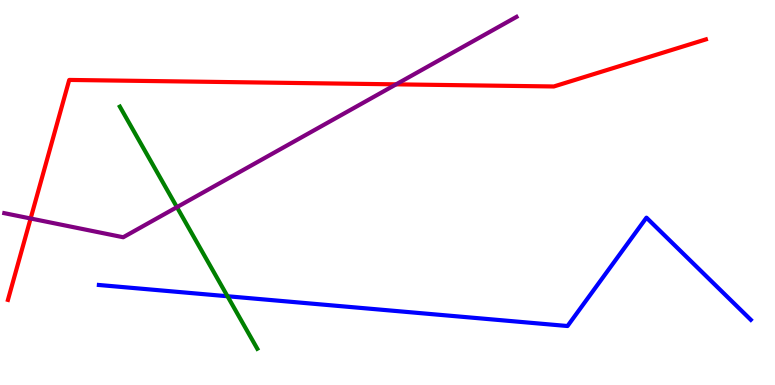[{'lines': ['blue', 'red'], 'intersections': []}, {'lines': ['green', 'red'], 'intersections': []}, {'lines': ['purple', 'red'], 'intersections': [{'x': 0.395, 'y': 4.32}, {'x': 5.11, 'y': 7.81}]}, {'lines': ['blue', 'green'], 'intersections': [{'x': 2.94, 'y': 2.31}]}, {'lines': ['blue', 'purple'], 'intersections': []}, {'lines': ['green', 'purple'], 'intersections': [{'x': 2.28, 'y': 4.62}]}]